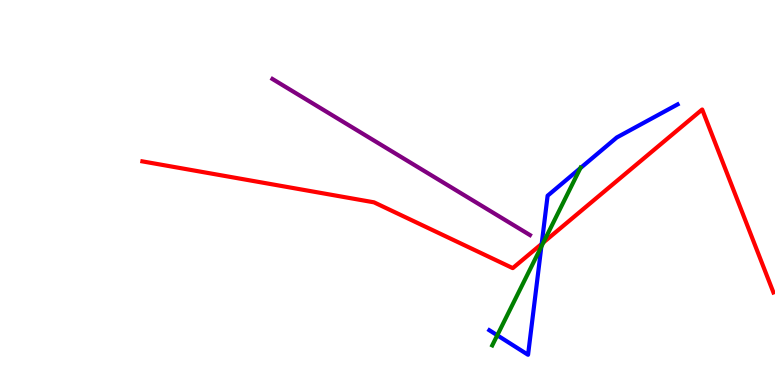[{'lines': ['blue', 'red'], 'intersections': [{'x': 6.99, 'y': 3.67}]}, {'lines': ['green', 'red'], 'intersections': [{'x': 7.01, 'y': 3.7}]}, {'lines': ['purple', 'red'], 'intersections': []}, {'lines': ['blue', 'green'], 'intersections': [{'x': 6.42, 'y': 1.29}, {'x': 6.99, 'y': 3.59}, {'x': 7.49, 'y': 5.63}]}, {'lines': ['blue', 'purple'], 'intersections': []}, {'lines': ['green', 'purple'], 'intersections': []}]